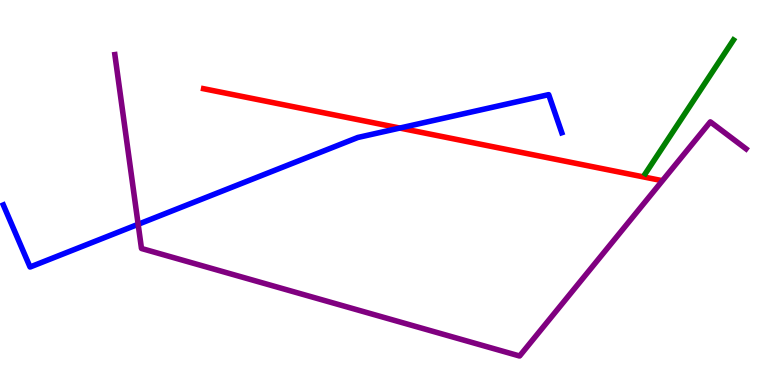[{'lines': ['blue', 'red'], 'intersections': [{'x': 5.16, 'y': 6.67}]}, {'lines': ['green', 'red'], 'intersections': []}, {'lines': ['purple', 'red'], 'intersections': []}, {'lines': ['blue', 'green'], 'intersections': []}, {'lines': ['blue', 'purple'], 'intersections': [{'x': 1.78, 'y': 4.17}]}, {'lines': ['green', 'purple'], 'intersections': []}]